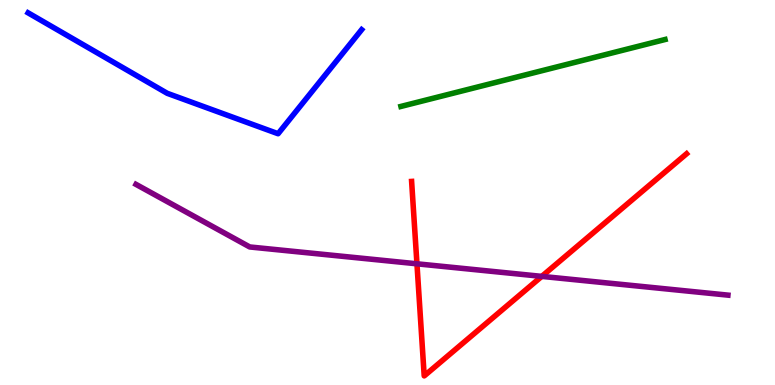[{'lines': ['blue', 'red'], 'intersections': []}, {'lines': ['green', 'red'], 'intersections': []}, {'lines': ['purple', 'red'], 'intersections': [{'x': 5.38, 'y': 3.15}, {'x': 6.99, 'y': 2.82}]}, {'lines': ['blue', 'green'], 'intersections': []}, {'lines': ['blue', 'purple'], 'intersections': []}, {'lines': ['green', 'purple'], 'intersections': []}]